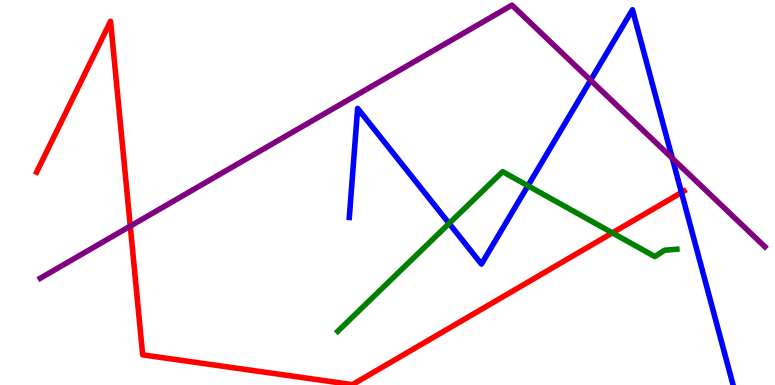[{'lines': ['blue', 'red'], 'intersections': [{'x': 8.79, 'y': 5.0}]}, {'lines': ['green', 'red'], 'intersections': [{'x': 7.9, 'y': 3.95}]}, {'lines': ['purple', 'red'], 'intersections': [{'x': 1.68, 'y': 4.13}]}, {'lines': ['blue', 'green'], 'intersections': [{'x': 5.8, 'y': 4.2}, {'x': 6.81, 'y': 5.17}]}, {'lines': ['blue', 'purple'], 'intersections': [{'x': 7.62, 'y': 7.92}, {'x': 8.67, 'y': 5.89}]}, {'lines': ['green', 'purple'], 'intersections': []}]